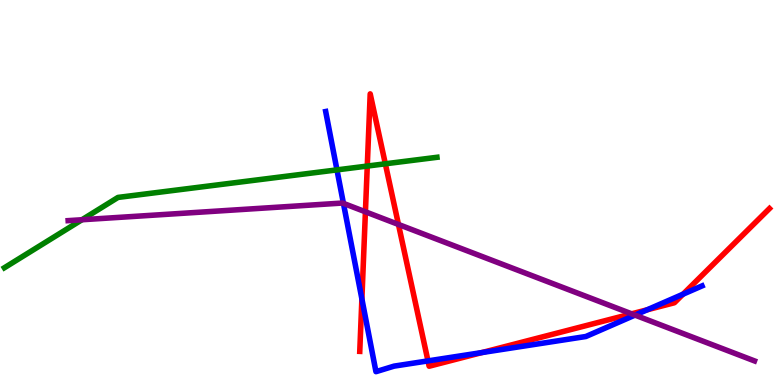[{'lines': ['blue', 'red'], 'intersections': [{'x': 4.67, 'y': 2.24}, {'x': 5.52, 'y': 0.626}, {'x': 6.22, 'y': 0.843}, {'x': 8.35, 'y': 1.95}, {'x': 8.81, 'y': 2.36}]}, {'lines': ['green', 'red'], 'intersections': [{'x': 4.74, 'y': 5.69}, {'x': 4.97, 'y': 5.75}]}, {'lines': ['purple', 'red'], 'intersections': [{'x': 4.72, 'y': 4.5}, {'x': 5.14, 'y': 4.17}, {'x': 8.15, 'y': 1.85}]}, {'lines': ['blue', 'green'], 'intersections': [{'x': 4.35, 'y': 5.59}]}, {'lines': ['blue', 'purple'], 'intersections': [{'x': 4.43, 'y': 4.72}, {'x': 8.19, 'y': 1.82}]}, {'lines': ['green', 'purple'], 'intersections': [{'x': 1.06, 'y': 4.29}]}]